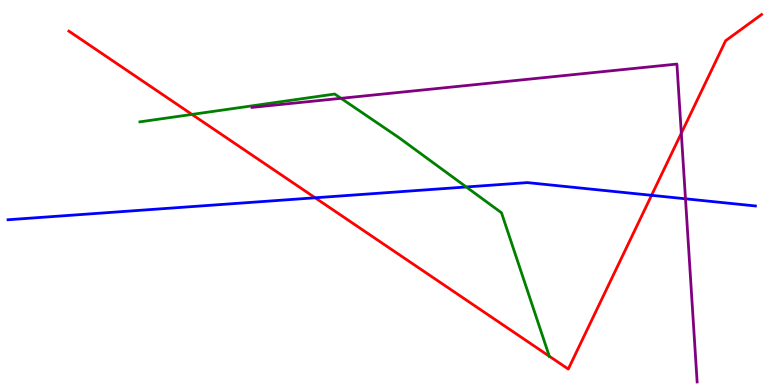[{'lines': ['blue', 'red'], 'intersections': [{'x': 4.07, 'y': 4.86}, {'x': 8.41, 'y': 4.93}]}, {'lines': ['green', 'red'], 'intersections': [{'x': 2.48, 'y': 7.03}, {'x': 7.09, 'y': 0.748}]}, {'lines': ['purple', 'red'], 'intersections': [{'x': 8.79, 'y': 6.54}]}, {'lines': ['blue', 'green'], 'intersections': [{'x': 6.02, 'y': 5.14}]}, {'lines': ['blue', 'purple'], 'intersections': [{'x': 8.84, 'y': 4.84}]}, {'lines': ['green', 'purple'], 'intersections': [{'x': 4.4, 'y': 7.45}]}]